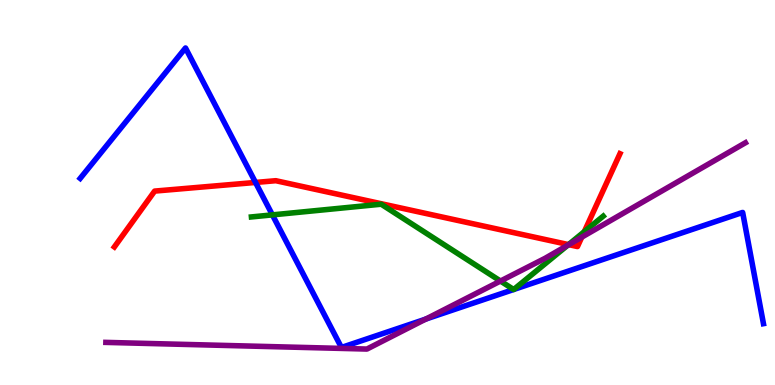[{'lines': ['blue', 'red'], 'intersections': [{'x': 3.3, 'y': 5.26}]}, {'lines': ['green', 'red'], 'intersections': [{'x': 7.34, 'y': 3.65}, {'x': 7.54, 'y': 3.98}]}, {'lines': ['purple', 'red'], 'intersections': [{'x': 7.34, 'y': 3.65}, {'x': 7.51, 'y': 3.84}]}, {'lines': ['blue', 'green'], 'intersections': [{'x': 3.51, 'y': 4.42}, {'x': 6.63, 'y': 2.48}, {'x': 6.63, 'y': 2.48}]}, {'lines': ['blue', 'purple'], 'intersections': [{'x': 5.49, 'y': 1.71}]}, {'lines': ['green', 'purple'], 'intersections': [{'x': 6.46, 'y': 2.7}, {'x': 7.33, 'y': 3.63}]}]